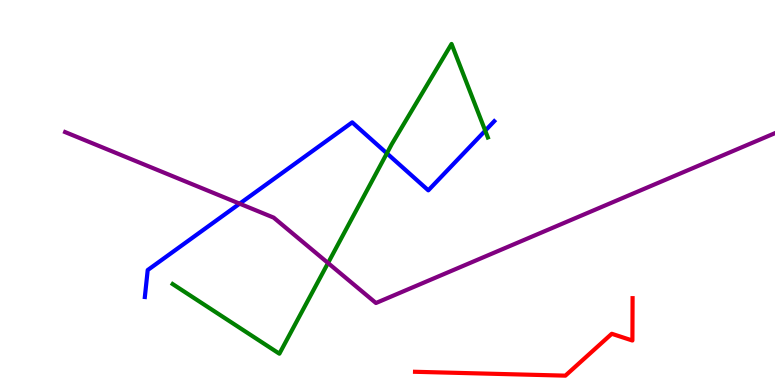[{'lines': ['blue', 'red'], 'intersections': []}, {'lines': ['green', 'red'], 'intersections': []}, {'lines': ['purple', 'red'], 'intersections': []}, {'lines': ['blue', 'green'], 'intersections': [{'x': 4.99, 'y': 6.02}, {'x': 6.26, 'y': 6.61}]}, {'lines': ['blue', 'purple'], 'intersections': [{'x': 3.09, 'y': 4.71}]}, {'lines': ['green', 'purple'], 'intersections': [{'x': 4.23, 'y': 3.17}]}]